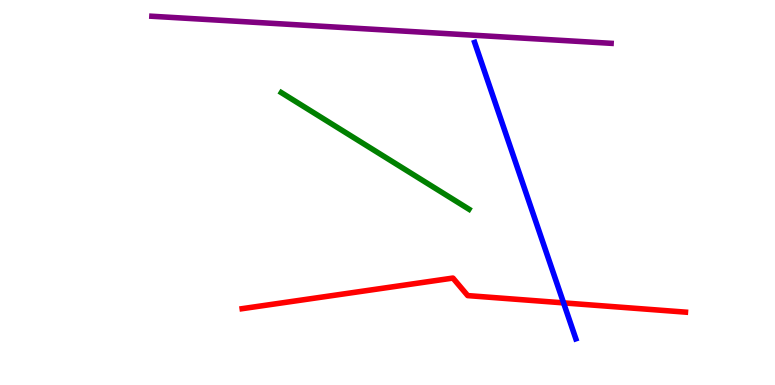[{'lines': ['blue', 'red'], 'intersections': [{'x': 7.27, 'y': 2.13}]}, {'lines': ['green', 'red'], 'intersections': []}, {'lines': ['purple', 'red'], 'intersections': []}, {'lines': ['blue', 'green'], 'intersections': []}, {'lines': ['blue', 'purple'], 'intersections': []}, {'lines': ['green', 'purple'], 'intersections': []}]